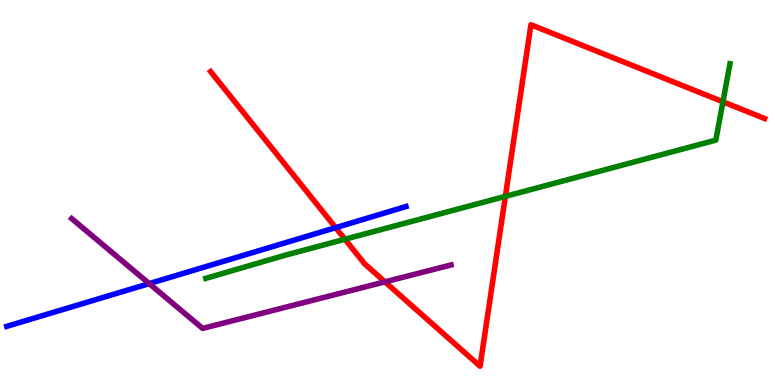[{'lines': ['blue', 'red'], 'intersections': [{'x': 4.33, 'y': 4.09}]}, {'lines': ['green', 'red'], 'intersections': [{'x': 4.45, 'y': 3.79}, {'x': 6.52, 'y': 4.9}, {'x': 9.33, 'y': 7.36}]}, {'lines': ['purple', 'red'], 'intersections': [{'x': 4.97, 'y': 2.68}]}, {'lines': ['blue', 'green'], 'intersections': []}, {'lines': ['blue', 'purple'], 'intersections': [{'x': 1.93, 'y': 2.63}]}, {'lines': ['green', 'purple'], 'intersections': []}]